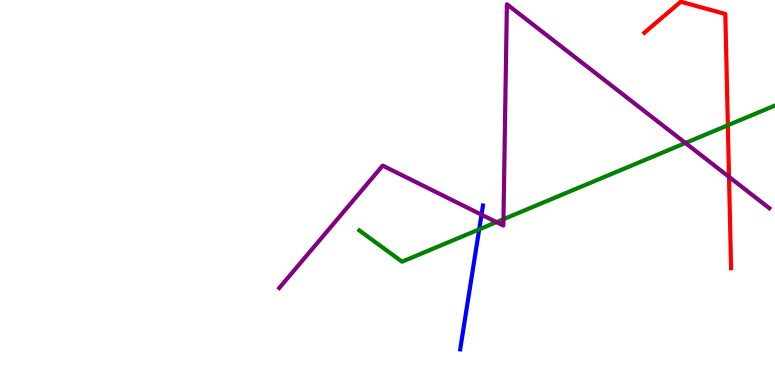[{'lines': ['blue', 'red'], 'intersections': []}, {'lines': ['green', 'red'], 'intersections': [{'x': 9.39, 'y': 6.75}]}, {'lines': ['purple', 'red'], 'intersections': [{'x': 9.41, 'y': 5.41}]}, {'lines': ['blue', 'green'], 'intersections': [{'x': 6.18, 'y': 4.04}]}, {'lines': ['blue', 'purple'], 'intersections': [{'x': 6.21, 'y': 4.42}]}, {'lines': ['green', 'purple'], 'intersections': [{'x': 6.41, 'y': 4.23}, {'x': 6.5, 'y': 4.31}, {'x': 8.84, 'y': 6.29}]}]